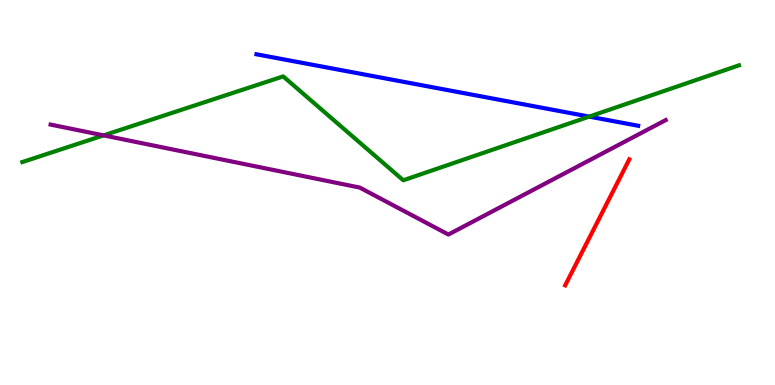[{'lines': ['blue', 'red'], 'intersections': []}, {'lines': ['green', 'red'], 'intersections': []}, {'lines': ['purple', 'red'], 'intersections': []}, {'lines': ['blue', 'green'], 'intersections': [{'x': 7.6, 'y': 6.97}]}, {'lines': ['blue', 'purple'], 'intersections': []}, {'lines': ['green', 'purple'], 'intersections': [{'x': 1.34, 'y': 6.48}]}]